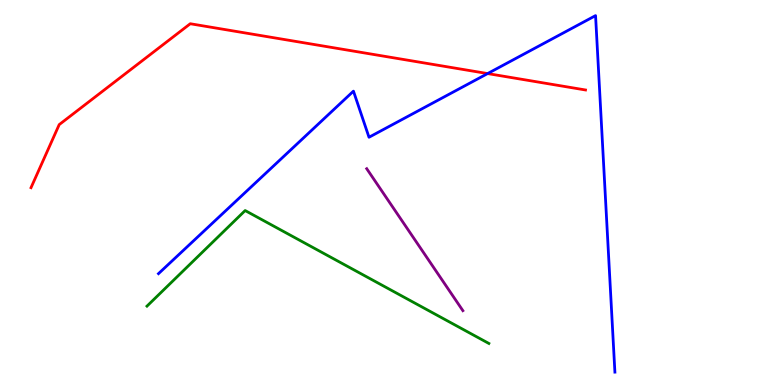[{'lines': ['blue', 'red'], 'intersections': [{'x': 6.29, 'y': 8.09}]}, {'lines': ['green', 'red'], 'intersections': []}, {'lines': ['purple', 'red'], 'intersections': []}, {'lines': ['blue', 'green'], 'intersections': []}, {'lines': ['blue', 'purple'], 'intersections': []}, {'lines': ['green', 'purple'], 'intersections': []}]